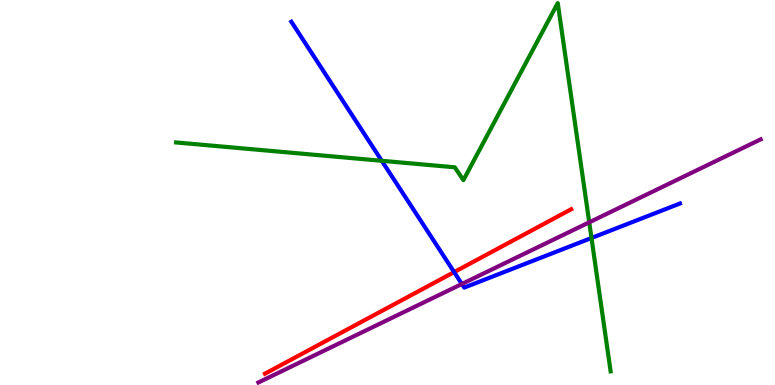[{'lines': ['blue', 'red'], 'intersections': [{'x': 5.86, 'y': 2.93}]}, {'lines': ['green', 'red'], 'intersections': []}, {'lines': ['purple', 'red'], 'intersections': []}, {'lines': ['blue', 'green'], 'intersections': [{'x': 4.93, 'y': 5.82}, {'x': 7.63, 'y': 3.82}]}, {'lines': ['blue', 'purple'], 'intersections': [{'x': 5.96, 'y': 2.62}]}, {'lines': ['green', 'purple'], 'intersections': [{'x': 7.6, 'y': 4.23}]}]